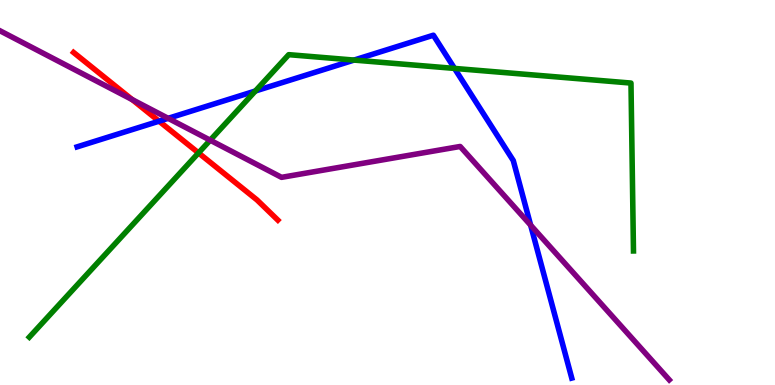[{'lines': ['blue', 'red'], 'intersections': [{'x': 2.05, 'y': 6.85}]}, {'lines': ['green', 'red'], 'intersections': [{'x': 2.56, 'y': 6.03}]}, {'lines': ['purple', 'red'], 'intersections': [{'x': 1.71, 'y': 7.41}]}, {'lines': ['blue', 'green'], 'intersections': [{'x': 3.3, 'y': 7.64}, {'x': 4.57, 'y': 8.44}, {'x': 5.86, 'y': 8.22}]}, {'lines': ['blue', 'purple'], 'intersections': [{'x': 2.17, 'y': 6.93}, {'x': 6.85, 'y': 4.15}]}, {'lines': ['green', 'purple'], 'intersections': [{'x': 2.71, 'y': 6.36}]}]